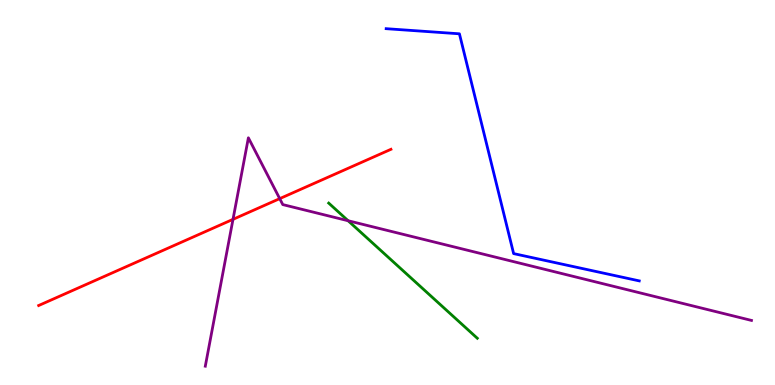[{'lines': ['blue', 'red'], 'intersections': []}, {'lines': ['green', 'red'], 'intersections': []}, {'lines': ['purple', 'red'], 'intersections': [{'x': 3.01, 'y': 4.3}, {'x': 3.61, 'y': 4.84}]}, {'lines': ['blue', 'green'], 'intersections': []}, {'lines': ['blue', 'purple'], 'intersections': []}, {'lines': ['green', 'purple'], 'intersections': [{'x': 4.49, 'y': 4.27}]}]